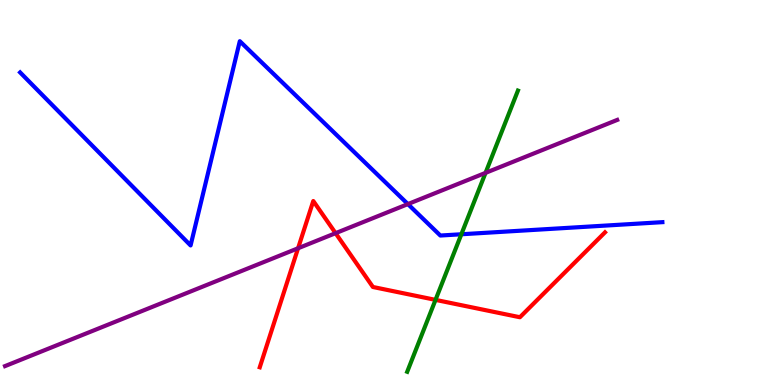[{'lines': ['blue', 'red'], 'intersections': []}, {'lines': ['green', 'red'], 'intersections': [{'x': 5.62, 'y': 2.21}]}, {'lines': ['purple', 'red'], 'intersections': [{'x': 3.85, 'y': 3.55}, {'x': 4.33, 'y': 3.94}]}, {'lines': ['blue', 'green'], 'intersections': [{'x': 5.95, 'y': 3.92}]}, {'lines': ['blue', 'purple'], 'intersections': [{'x': 5.26, 'y': 4.7}]}, {'lines': ['green', 'purple'], 'intersections': [{'x': 6.27, 'y': 5.51}]}]